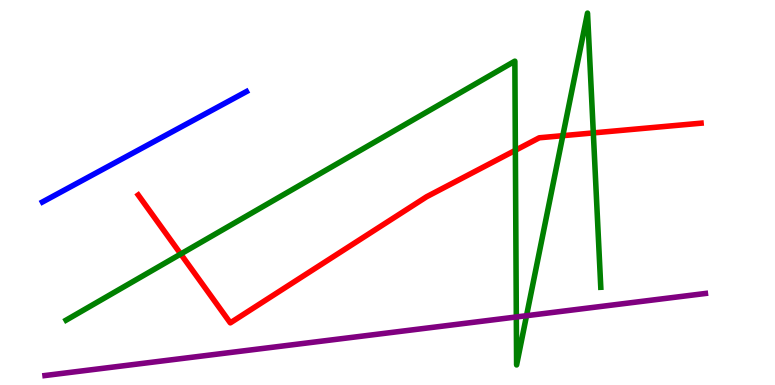[{'lines': ['blue', 'red'], 'intersections': []}, {'lines': ['green', 'red'], 'intersections': [{'x': 2.33, 'y': 3.4}, {'x': 6.65, 'y': 6.1}, {'x': 7.26, 'y': 6.48}, {'x': 7.66, 'y': 6.55}]}, {'lines': ['purple', 'red'], 'intersections': []}, {'lines': ['blue', 'green'], 'intersections': []}, {'lines': ['blue', 'purple'], 'intersections': []}, {'lines': ['green', 'purple'], 'intersections': [{'x': 6.66, 'y': 1.77}, {'x': 6.79, 'y': 1.8}]}]